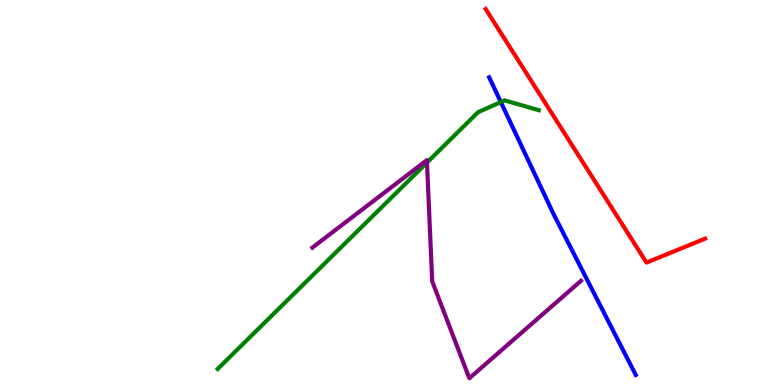[{'lines': ['blue', 'red'], 'intersections': []}, {'lines': ['green', 'red'], 'intersections': []}, {'lines': ['purple', 'red'], 'intersections': []}, {'lines': ['blue', 'green'], 'intersections': [{'x': 6.46, 'y': 7.35}]}, {'lines': ['blue', 'purple'], 'intersections': []}, {'lines': ['green', 'purple'], 'intersections': [{'x': 5.51, 'y': 5.78}]}]